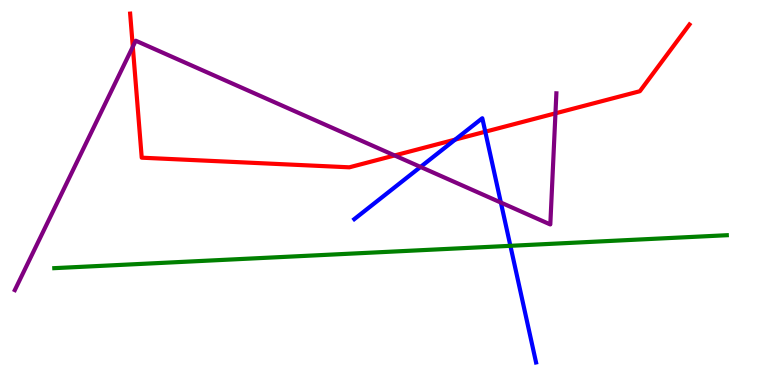[{'lines': ['blue', 'red'], 'intersections': [{'x': 5.87, 'y': 6.37}, {'x': 6.26, 'y': 6.58}]}, {'lines': ['green', 'red'], 'intersections': []}, {'lines': ['purple', 'red'], 'intersections': [{'x': 1.71, 'y': 8.79}, {'x': 5.09, 'y': 5.96}, {'x': 7.17, 'y': 7.06}]}, {'lines': ['blue', 'green'], 'intersections': [{'x': 6.59, 'y': 3.62}]}, {'lines': ['blue', 'purple'], 'intersections': [{'x': 5.43, 'y': 5.66}, {'x': 6.46, 'y': 4.74}]}, {'lines': ['green', 'purple'], 'intersections': []}]